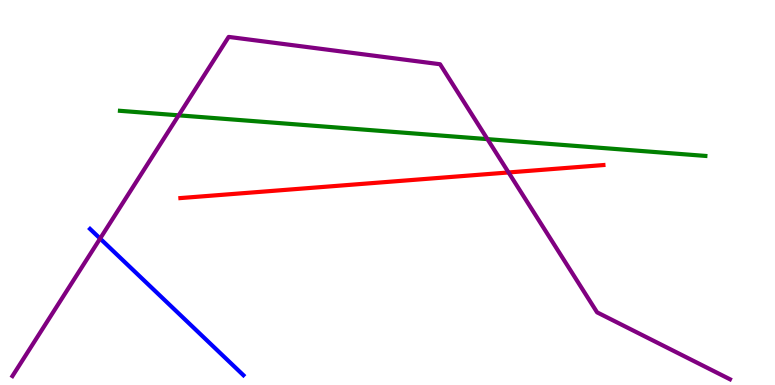[{'lines': ['blue', 'red'], 'intersections': []}, {'lines': ['green', 'red'], 'intersections': []}, {'lines': ['purple', 'red'], 'intersections': [{'x': 6.56, 'y': 5.52}]}, {'lines': ['blue', 'green'], 'intersections': []}, {'lines': ['blue', 'purple'], 'intersections': [{'x': 1.29, 'y': 3.8}]}, {'lines': ['green', 'purple'], 'intersections': [{'x': 2.31, 'y': 7.0}, {'x': 6.29, 'y': 6.39}]}]